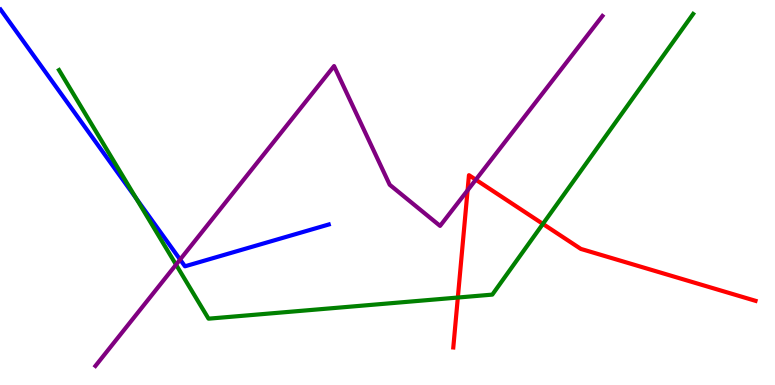[{'lines': ['blue', 'red'], 'intersections': []}, {'lines': ['green', 'red'], 'intersections': [{'x': 5.91, 'y': 2.27}, {'x': 7.01, 'y': 4.18}]}, {'lines': ['purple', 'red'], 'intersections': [{'x': 6.03, 'y': 5.06}, {'x': 6.14, 'y': 5.33}]}, {'lines': ['blue', 'green'], 'intersections': [{'x': 1.76, 'y': 4.85}]}, {'lines': ['blue', 'purple'], 'intersections': [{'x': 2.32, 'y': 3.26}]}, {'lines': ['green', 'purple'], 'intersections': [{'x': 2.27, 'y': 3.13}]}]